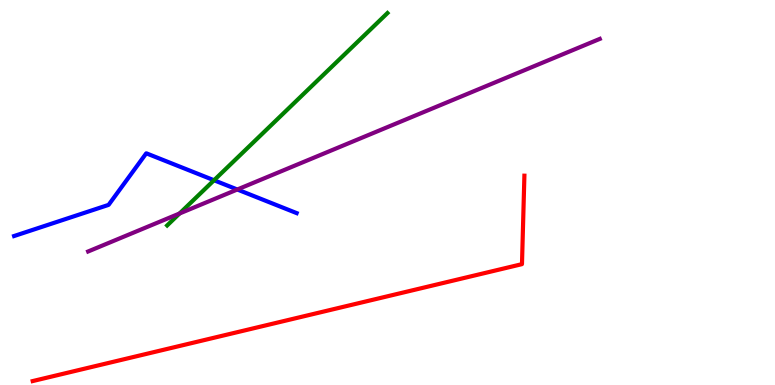[{'lines': ['blue', 'red'], 'intersections': []}, {'lines': ['green', 'red'], 'intersections': []}, {'lines': ['purple', 'red'], 'intersections': []}, {'lines': ['blue', 'green'], 'intersections': [{'x': 2.76, 'y': 5.32}]}, {'lines': ['blue', 'purple'], 'intersections': [{'x': 3.06, 'y': 5.08}]}, {'lines': ['green', 'purple'], 'intersections': [{'x': 2.32, 'y': 4.45}]}]